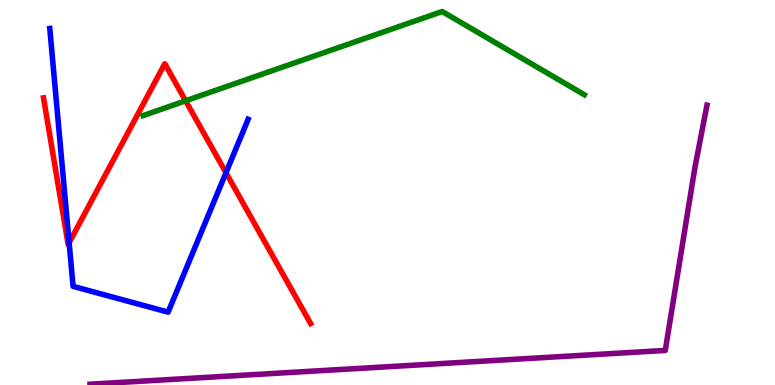[{'lines': ['blue', 'red'], 'intersections': [{'x': 0.892, 'y': 3.7}, {'x': 2.92, 'y': 5.51}]}, {'lines': ['green', 'red'], 'intersections': [{'x': 2.39, 'y': 7.38}]}, {'lines': ['purple', 'red'], 'intersections': []}, {'lines': ['blue', 'green'], 'intersections': []}, {'lines': ['blue', 'purple'], 'intersections': []}, {'lines': ['green', 'purple'], 'intersections': []}]